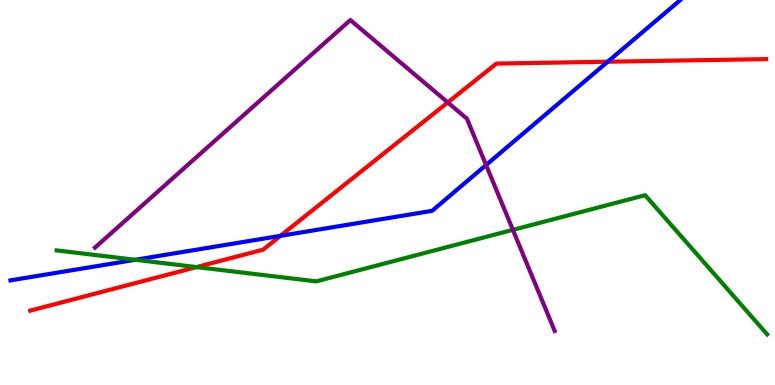[{'lines': ['blue', 'red'], 'intersections': [{'x': 3.62, 'y': 3.87}, {'x': 7.84, 'y': 8.4}]}, {'lines': ['green', 'red'], 'intersections': [{'x': 2.54, 'y': 3.06}]}, {'lines': ['purple', 'red'], 'intersections': [{'x': 5.78, 'y': 7.34}]}, {'lines': ['blue', 'green'], 'intersections': [{'x': 1.75, 'y': 3.25}]}, {'lines': ['blue', 'purple'], 'intersections': [{'x': 6.27, 'y': 5.71}]}, {'lines': ['green', 'purple'], 'intersections': [{'x': 6.62, 'y': 4.03}]}]